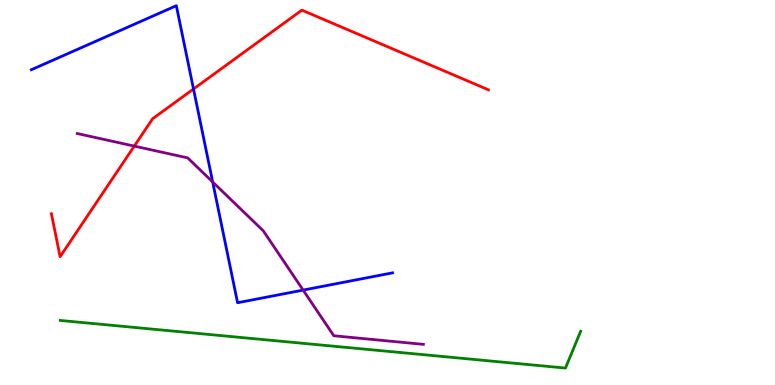[{'lines': ['blue', 'red'], 'intersections': [{'x': 2.5, 'y': 7.69}]}, {'lines': ['green', 'red'], 'intersections': []}, {'lines': ['purple', 'red'], 'intersections': [{'x': 1.73, 'y': 6.21}]}, {'lines': ['blue', 'green'], 'intersections': []}, {'lines': ['blue', 'purple'], 'intersections': [{'x': 2.74, 'y': 5.27}, {'x': 3.91, 'y': 2.47}]}, {'lines': ['green', 'purple'], 'intersections': []}]